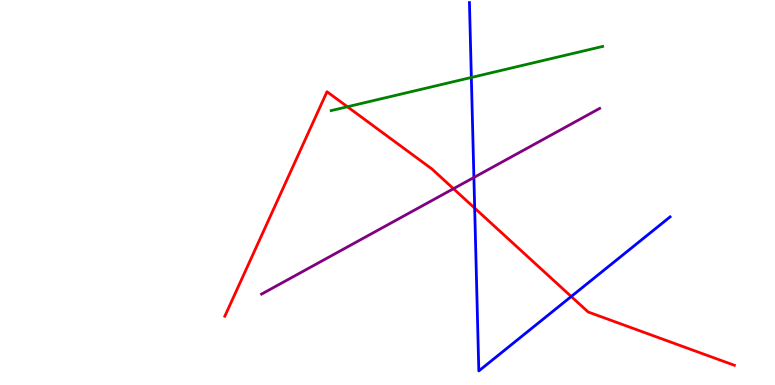[{'lines': ['blue', 'red'], 'intersections': [{'x': 6.12, 'y': 4.59}, {'x': 7.37, 'y': 2.3}]}, {'lines': ['green', 'red'], 'intersections': [{'x': 4.48, 'y': 7.23}]}, {'lines': ['purple', 'red'], 'intersections': [{'x': 5.85, 'y': 5.1}]}, {'lines': ['blue', 'green'], 'intersections': [{'x': 6.08, 'y': 7.99}]}, {'lines': ['blue', 'purple'], 'intersections': [{'x': 6.11, 'y': 5.39}]}, {'lines': ['green', 'purple'], 'intersections': []}]